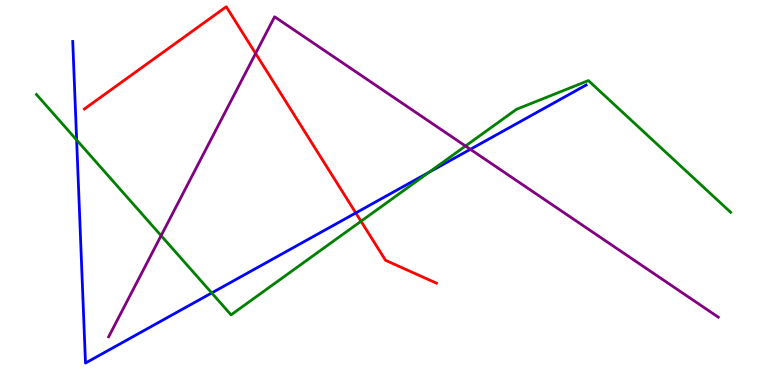[{'lines': ['blue', 'red'], 'intersections': [{'x': 4.59, 'y': 4.47}]}, {'lines': ['green', 'red'], 'intersections': [{'x': 4.66, 'y': 4.25}]}, {'lines': ['purple', 'red'], 'intersections': [{'x': 3.3, 'y': 8.61}]}, {'lines': ['blue', 'green'], 'intersections': [{'x': 0.989, 'y': 6.36}, {'x': 2.73, 'y': 2.39}, {'x': 5.54, 'y': 5.53}]}, {'lines': ['blue', 'purple'], 'intersections': [{'x': 6.07, 'y': 6.12}]}, {'lines': ['green', 'purple'], 'intersections': [{'x': 2.08, 'y': 3.88}, {'x': 6.01, 'y': 6.21}]}]